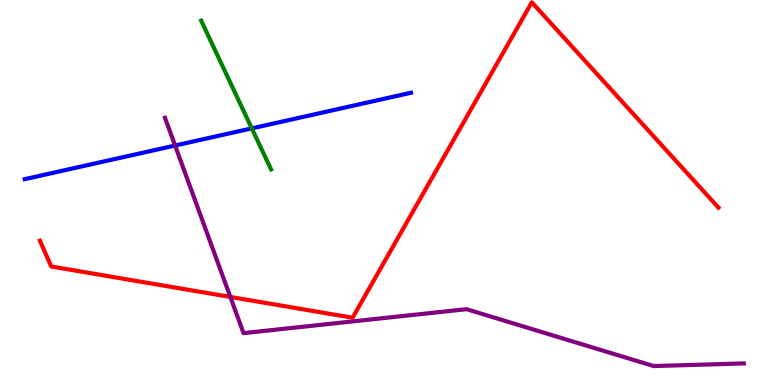[{'lines': ['blue', 'red'], 'intersections': []}, {'lines': ['green', 'red'], 'intersections': []}, {'lines': ['purple', 'red'], 'intersections': [{'x': 2.97, 'y': 2.29}]}, {'lines': ['blue', 'green'], 'intersections': [{'x': 3.25, 'y': 6.67}]}, {'lines': ['blue', 'purple'], 'intersections': [{'x': 2.26, 'y': 6.22}]}, {'lines': ['green', 'purple'], 'intersections': []}]